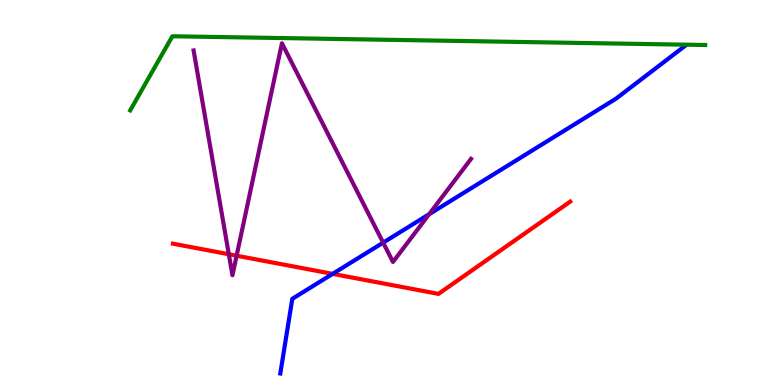[{'lines': ['blue', 'red'], 'intersections': [{'x': 4.29, 'y': 2.89}]}, {'lines': ['green', 'red'], 'intersections': []}, {'lines': ['purple', 'red'], 'intersections': [{'x': 2.95, 'y': 3.4}, {'x': 3.05, 'y': 3.36}]}, {'lines': ['blue', 'green'], 'intersections': []}, {'lines': ['blue', 'purple'], 'intersections': [{'x': 4.94, 'y': 3.7}, {'x': 5.54, 'y': 4.44}]}, {'lines': ['green', 'purple'], 'intersections': []}]